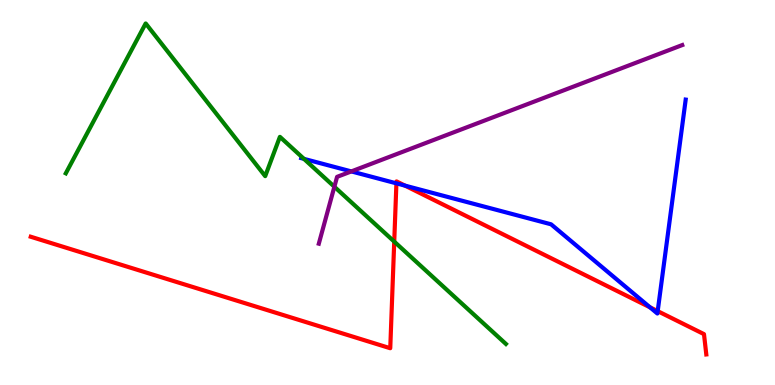[{'lines': ['blue', 'red'], 'intersections': [{'x': 5.11, 'y': 5.24}, {'x': 5.23, 'y': 5.18}, {'x': 8.39, 'y': 2.02}, {'x': 8.49, 'y': 1.92}]}, {'lines': ['green', 'red'], 'intersections': [{'x': 5.09, 'y': 3.72}]}, {'lines': ['purple', 'red'], 'intersections': []}, {'lines': ['blue', 'green'], 'intersections': [{'x': 3.92, 'y': 5.87}]}, {'lines': ['blue', 'purple'], 'intersections': [{'x': 4.53, 'y': 5.55}]}, {'lines': ['green', 'purple'], 'intersections': [{'x': 4.31, 'y': 5.15}]}]